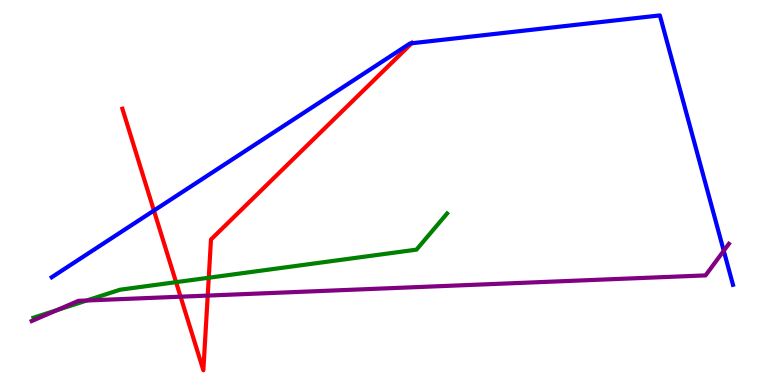[{'lines': ['blue', 'red'], 'intersections': [{'x': 1.99, 'y': 4.53}, {'x': 5.31, 'y': 8.88}]}, {'lines': ['green', 'red'], 'intersections': [{'x': 2.27, 'y': 2.67}, {'x': 2.69, 'y': 2.79}]}, {'lines': ['purple', 'red'], 'intersections': [{'x': 2.33, 'y': 2.29}, {'x': 2.68, 'y': 2.32}]}, {'lines': ['blue', 'green'], 'intersections': []}, {'lines': ['blue', 'purple'], 'intersections': [{'x': 9.34, 'y': 3.49}]}, {'lines': ['green', 'purple'], 'intersections': [{'x': 0.736, 'y': 1.95}, {'x': 1.12, 'y': 2.19}]}]